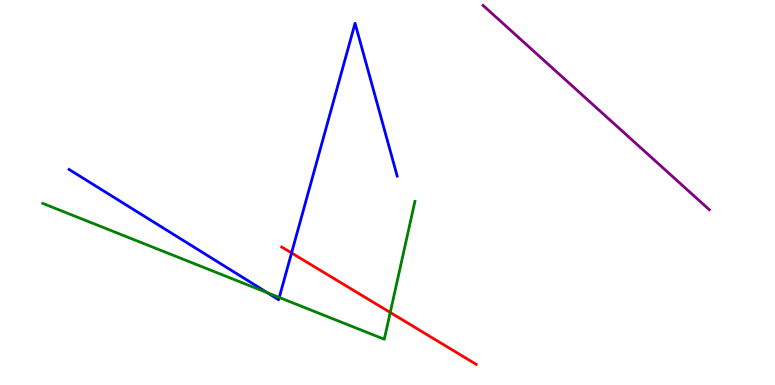[{'lines': ['blue', 'red'], 'intersections': [{'x': 3.76, 'y': 3.43}]}, {'lines': ['green', 'red'], 'intersections': [{'x': 5.04, 'y': 1.88}]}, {'lines': ['purple', 'red'], 'intersections': []}, {'lines': ['blue', 'green'], 'intersections': [{'x': 3.45, 'y': 2.4}, {'x': 3.6, 'y': 2.27}]}, {'lines': ['blue', 'purple'], 'intersections': []}, {'lines': ['green', 'purple'], 'intersections': []}]